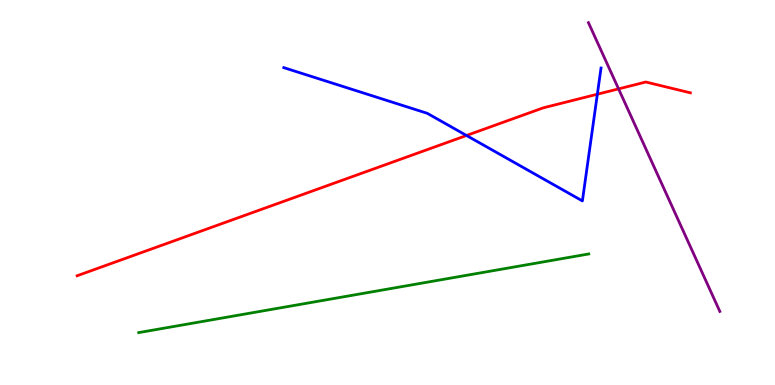[{'lines': ['blue', 'red'], 'intersections': [{'x': 6.02, 'y': 6.48}, {'x': 7.71, 'y': 7.55}]}, {'lines': ['green', 'red'], 'intersections': []}, {'lines': ['purple', 'red'], 'intersections': [{'x': 7.98, 'y': 7.69}]}, {'lines': ['blue', 'green'], 'intersections': []}, {'lines': ['blue', 'purple'], 'intersections': []}, {'lines': ['green', 'purple'], 'intersections': []}]